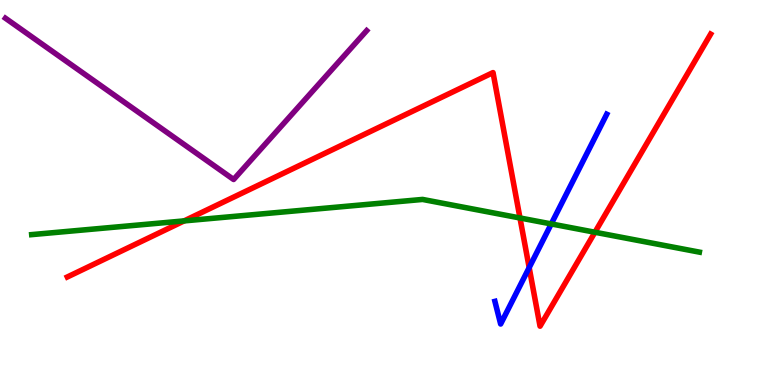[{'lines': ['blue', 'red'], 'intersections': [{'x': 6.83, 'y': 3.05}]}, {'lines': ['green', 'red'], 'intersections': [{'x': 2.38, 'y': 4.26}, {'x': 6.71, 'y': 4.34}, {'x': 7.68, 'y': 3.97}]}, {'lines': ['purple', 'red'], 'intersections': []}, {'lines': ['blue', 'green'], 'intersections': [{'x': 7.11, 'y': 4.18}]}, {'lines': ['blue', 'purple'], 'intersections': []}, {'lines': ['green', 'purple'], 'intersections': []}]